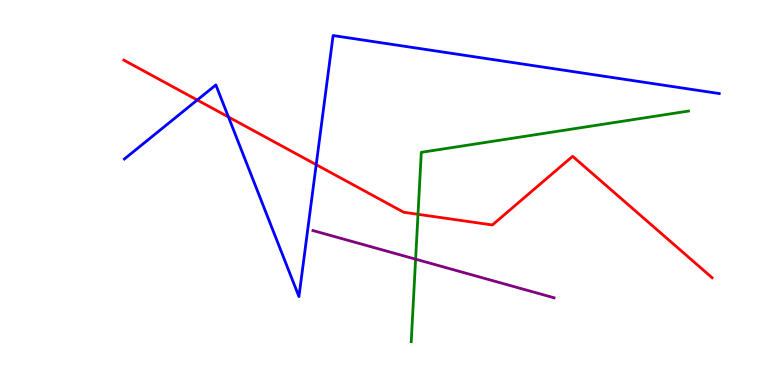[{'lines': ['blue', 'red'], 'intersections': [{'x': 2.55, 'y': 7.4}, {'x': 2.95, 'y': 6.96}, {'x': 4.08, 'y': 5.72}]}, {'lines': ['green', 'red'], 'intersections': [{'x': 5.39, 'y': 4.43}]}, {'lines': ['purple', 'red'], 'intersections': []}, {'lines': ['blue', 'green'], 'intersections': []}, {'lines': ['blue', 'purple'], 'intersections': []}, {'lines': ['green', 'purple'], 'intersections': [{'x': 5.36, 'y': 3.27}]}]